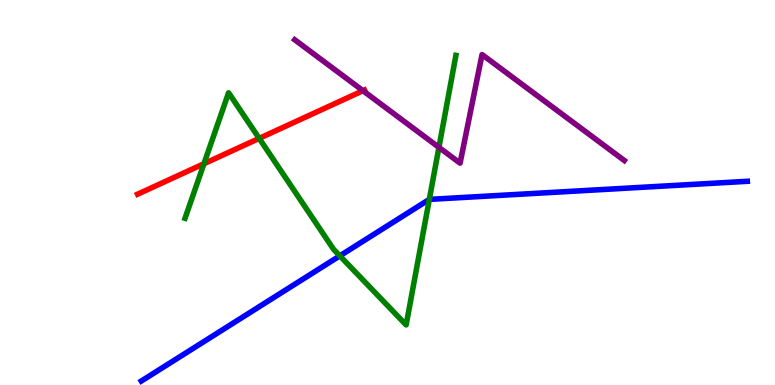[{'lines': ['blue', 'red'], 'intersections': []}, {'lines': ['green', 'red'], 'intersections': [{'x': 2.63, 'y': 5.75}, {'x': 3.34, 'y': 6.41}]}, {'lines': ['purple', 'red'], 'intersections': [{'x': 4.68, 'y': 7.64}]}, {'lines': ['blue', 'green'], 'intersections': [{'x': 4.38, 'y': 3.35}, {'x': 5.54, 'y': 4.82}]}, {'lines': ['blue', 'purple'], 'intersections': []}, {'lines': ['green', 'purple'], 'intersections': [{'x': 5.66, 'y': 6.17}]}]